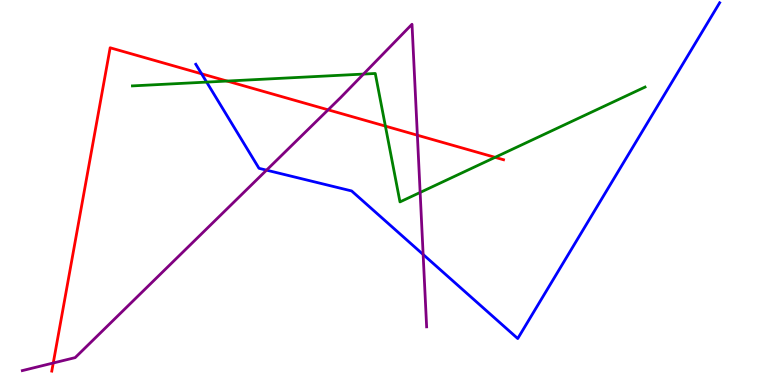[{'lines': ['blue', 'red'], 'intersections': [{'x': 2.6, 'y': 8.08}]}, {'lines': ['green', 'red'], 'intersections': [{'x': 2.93, 'y': 7.89}, {'x': 4.97, 'y': 6.72}, {'x': 6.39, 'y': 5.91}]}, {'lines': ['purple', 'red'], 'intersections': [{'x': 0.687, 'y': 0.571}, {'x': 4.23, 'y': 7.15}, {'x': 5.39, 'y': 6.49}]}, {'lines': ['blue', 'green'], 'intersections': [{'x': 2.67, 'y': 7.87}]}, {'lines': ['blue', 'purple'], 'intersections': [{'x': 3.44, 'y': 5.58}, {'x': 5.46, 'y': 3.39}]}, {'lines': ['green', 'purple'], 'intersections': [{'x': 4.69, 'y': 8.08}, {'x': 5.42, 'y': 5.0}]}]